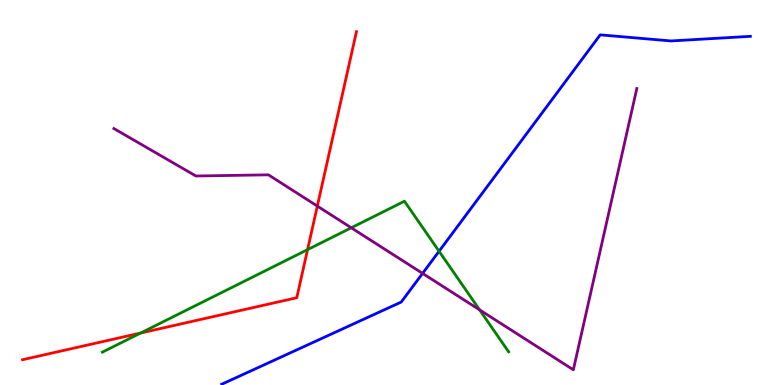[{'lines': ['blue', 'red'], 'intersections': []}, {'lines': ['green', 'red'], 'intersections': [{'x': 1.81, 'y': 1.35}, {'x': 3.97, 'y': 3.52}]}, {'lines': ['purple', 'red'], 'intersections': [{'x': 4.09, 'y': 4.65}]}, {'lines': ['blue', 'green'], 'intersections': [{'x': 5.67, 'y': 3.47}]}, {'lines': ['blue', 'purple'], 'intersections': [{'x': 5.45, 'y': 2.9}]}, {'lines': ['green', 'purple'], 'intersections': [{'x': 4.53, 'y': 4.08}, {'x': 6.19, 'y': 1.95}]}]